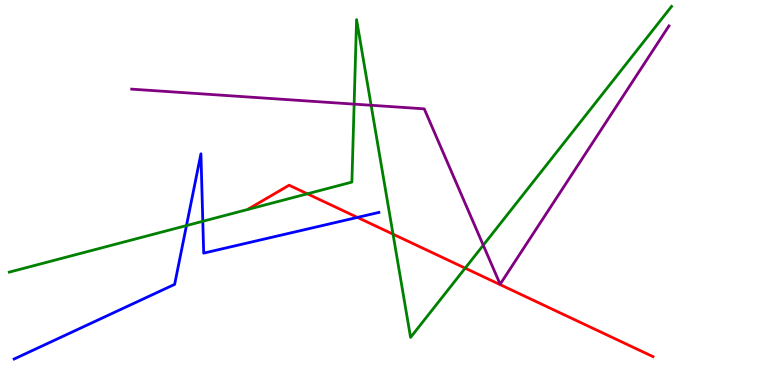[{'lines': ['blue', 'red'], 'intersections': [{'x': 4.61, 'y': 4.35}]}, {'lines': ['green', 'red'], 'intersections': [{'x': 3.97, 'y': 4.97}, {'x': 5.07, 'y': 3.92}, {'x': 6.0, 'y': 3.04}]}, {'lines': ['purple', 'red'], 'intersections': []}, {'lines': ['blue', 'green'], 'intersections': [{'x': 2.41, 'y': 4.14}, {'x': 2.62, 'y': 4.25}]}, {'lines': ['blue', 'purple'], 'intersections': []}, {'lines': ['green', 'purple'], 'intersections': [{'x': 4.57, 'y': 7.3}, {'x': 4.79, 'y': 7.27}, {'x': 6.24, 'y': 3.63}]}]